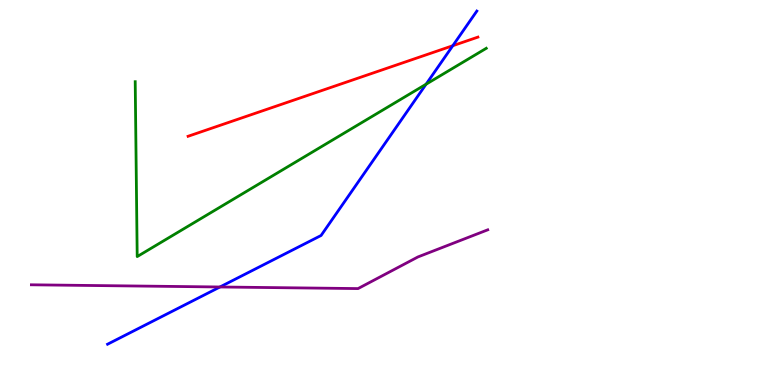[{'lines': ['blue', 'red'], 'intersections': [{'x': 5.84, 'y': 8.81}]}, {'lines': ['green', 'red'], 'intersections': []}, {'lines': ['purple', 'red'], 'intersections': []}, {'lines': ['blue', 'green'], 'intersections': [{'x': 5.5, 'y': 7.81}]}, {'lines': ['blue', 'purple'], 'intersections': [{'x': 2.84, 'y': 2.55}]}, {'lines': ['green', 'purple'], 'intersections': []}]